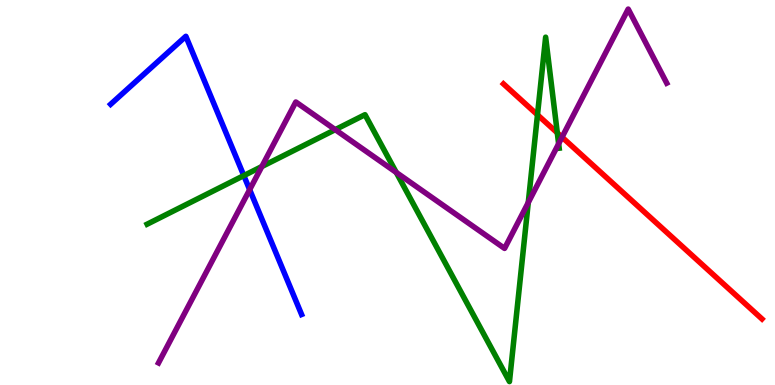[{'lines': ['blue', 'red'], 'intersections': []}, {'lines': ['green', 'red'], 'intersections': [{'x': 6.94, 'y': 7.02}, {'x': 7.19, 'y': 6.55}]}, {'lines': ['purple', 'red'], 'intersections': [{'x': 7.25, 'y': 6.44}]}, {'lines': ['blue', 'green'], 'intersections': [{'x': 3.15, 'y': 5.44}]}, {'lines': ['blue', 'purple'], 'intersections': [{'x': 3.22, 'y': 5.07}]}, {'lines': ['green', 'purple'], 'intersections': [{'x': 3.38, 'y': 5.67}, {'x': 4.33, 'y': 6.63}, {'x': 5.11, 'y': 5.52}, {'x': 6.82, 'y': 4.74}, {'x': 7.21, 'y': 6.27}]}]